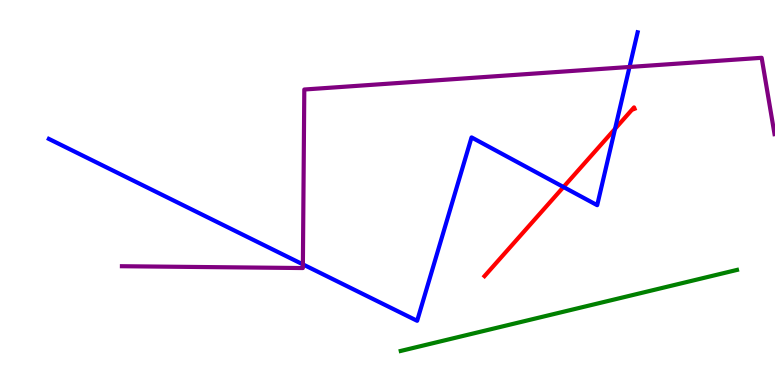[{'lines': ['blue', 'red'], 'intersections': [{'x': 7.27, 'y': 5.14}, {'x': 7.94, 'y': 6.65}]}, {'lines': ['green', 'red'], 'intersections': []}, {'lines': ['purple', 'red'], 'intersections': []}, {'lines': ['blue', 'green'], 'intersections': []}, {'lines': ['blue', 'purple'], 'intersections': [{'x': 3.91, 'y': 3.13}, {'x': 8.12, 'y': 8.26}]}, {'lines': ['green', 'purple'], 'intersections': []}]